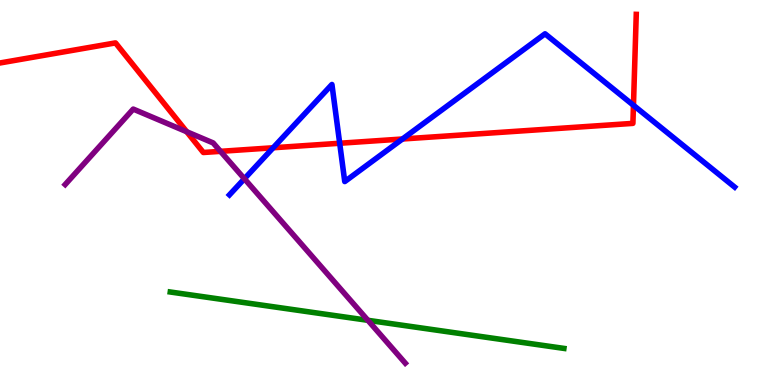[{'lines': ['blue', 'red'], 'intersections': [{'x': 3.52, 'y': 6.16}, {'x': 4.38, 'y': 6.28}, {'x': 5.19, 'y': 6.39}, {'x': 8.17, 'y': 7.27}]}, {'lines': ['green', 'red'], 'intersections': []}, {'lines': ['purple', 'red'], 'intersections': [{'x': 2.41, 'y': 6.58}, {'x': 2.84, 'y': 6.07}]}, {'lines': ['blue', 'green'], 'intersections': []}, {'lines': ['blue', 'purple'], 'intersections': [{'x': 3.15, 'y': 5.36}]}, {'lines': ['green', 'purple'], 'intersections': [{'x': 4.75, 'y': 1.68}]}]